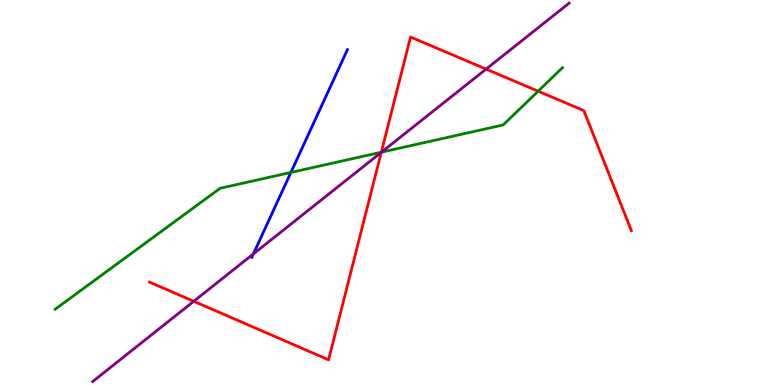[{'lines': ['blue', 'red'], 'intersections': []}, {'lines': ['green', 'red'], 'intersections': [{'x': 4.92, 'y': 6.05}, {'x': 6.94, 'y': 7.63}]}, {'lines': ['purple', 'red'], 'intersections': [{'x': 2.5, 'y': 2.17}, {'x': 4.92, 'y': 6.04}, {'x': 6.27, 'y': 8.21}]}, {'lines': ['blue', 'green'], 'intersections': [{'x': 3.75, 'y': 5.52}]}, {'lines': ['blue', 'purple'], 'intersections': [{'x': 3.27, 'y': 3.4}]}, {'lines': ['green', 'purple'], 'intersections': [{'x': 4.92, 'y': 6.05}]}]